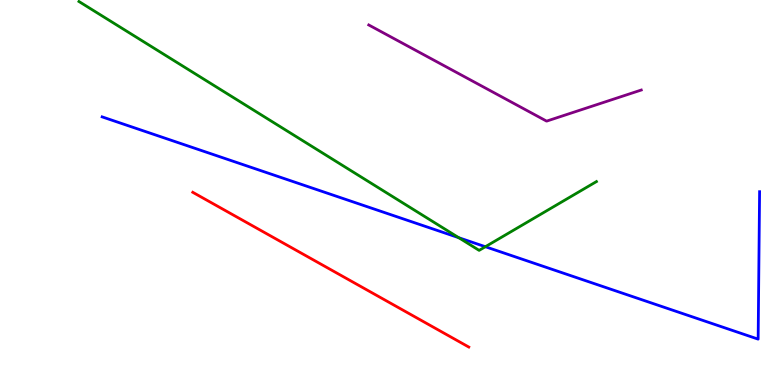[{'lines': ['blue', 'red'], 'intersections': []}, {'lines': ['green', 'red'], 'intersections': []}, {'lines': ['purple', 'red'], 'intersections': []}, {'lines': ['blue', 'green'], 'intersections': [{'x': 5.92, 'y': 3.83}, {'x': 6.26, 'y': 3.59}]}, {'lines': ['blue', 'purple'], 'intersections': []}, {'lines': ['green', 'purple'], 'intersections': []}]